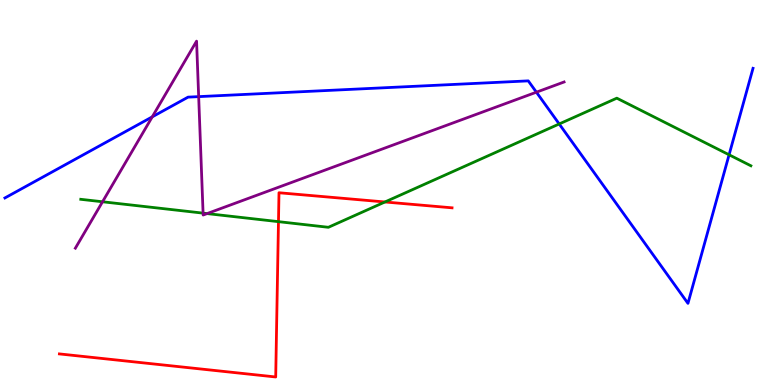[{'lines': ['blue', 'red'], 'intersections': []}, {'lines': ['green', 'red'], 'intersections': [{'x': 3.59, 'y': 4.24}, {'x': 4.97, 'y': 4.75}]}, {'lines': ['purple', 'red'], 'intersections': []}, {'lines': ['blue', 'green'], 'intersections': [{'x': 7.22, 'y': 6.78}, {'x': 9.41, 'y': 5.98}]}, {'lines': ['blue', 'purple'], 'intersections': [{'x': 1.96, 'y': 6.96}, {'x': 2.56, 'y': 7.49}, {'x': 6.92, 'y': 7.61}]}, {'lines': ['green', 'purple'], 'intersections': [{'x': 1.32, 'y': 4.76}, {'x': 2.62, 'y': 4.46}, {'x': 2.67, 'y': 4.45}]}]